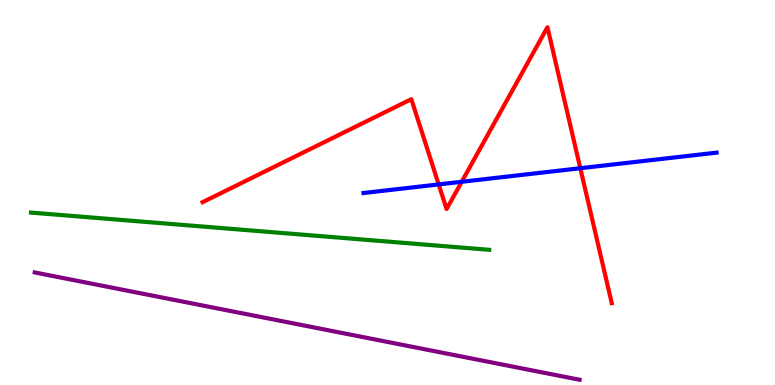[{'lines': ['blue', 'red'], 'intersections': [{'x': 5.66, 'y': 5.21}, {'x': 5.96, 'y': 5.28}, {'x': 7.49, 'y': 5.63}]}, {'lines': ['green', 'red'], 'intersections': []}, {'lines': ['purple', 'red'], 'intersections': []}, {'lines': ['blue', 'green'], 'intersections': []}, {'lines': ['blue', 'purple'], 'intersections': []}, {'lines': ['green', 'purple'], 'intersections': []}]